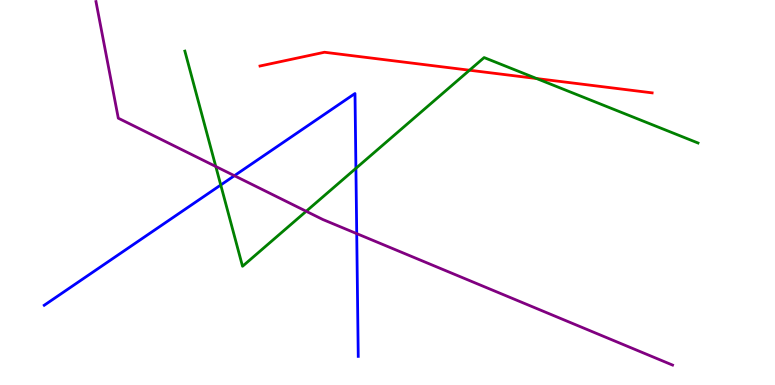[{'lines': ['blue', 'red'], 'intersections': []}, {'lines': ['green', 'red'], 'intersections': [{'x': 6.06, 'y': 8.18}, {'x': 6.92, 'y': 7.96}]}, {'lines': ['purple', 'red'], 'intersections': []}, {'lines': ['blue', 'green'], 'intersections': [{'x': 2.85, 'y': 5.19}, {'x': 4.59, 'y': 5.63}]}, {'lines': ['blue', 'purple'], 'intersections': [{'x': 3.02, 'y': 5.44}, {'x': 4.6, 'y': 3.93}]}, {'lines': ['green', 'purple'], 'intersections': [{'x': 2.78, 'y': 5.68}, {'x': 3.95, 'y': 4.51}]}]